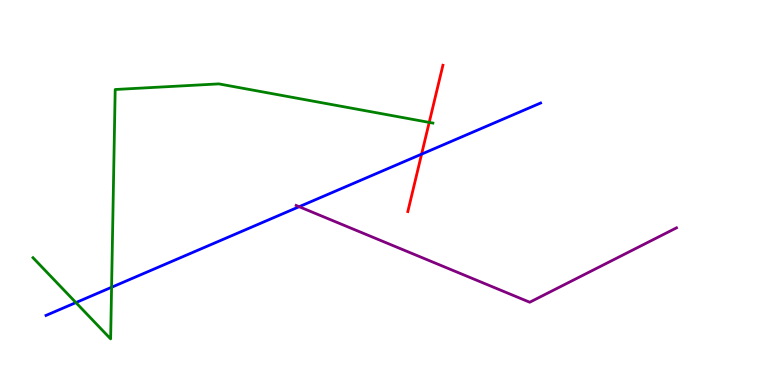[{'lines': ['blue', 'red'], 'intersections': [{'x': 5.44, 'y': 6.0}]}, {'lines': ['green', 'red'], 'intersections': [{'x': 5.54, 'y': 6.82}]}, {'lines': ['purple', 'red'], 'intersections': []}, {'lines': ['blue', 'green'], 'intersections': [{'x': 0.979, 'y': 2.14}, {'x': 1.44, 'y': 2.54}]}, {'lines': ['blue', 'purple'], 'intersections': [{'x': 3.86, 'y': 4.63}]}, {'lines': ['green', 'purple'], 'intersections': []}]